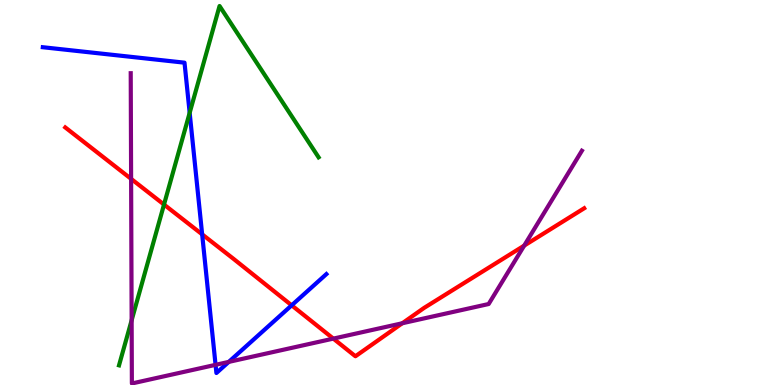[{'lines': ['blue', 'red'], 'intersections': [{'x': 2.61, 'y': 3.91}, {'x': 3.76, 'y': 2.07}]}, {'lines': ['green', 'red'], 'intersections': [{'x': 2.12, 'y': 4.69}]}, {'lines': ['purple', 'red'], 'intersections': [{'x': 1.69, 'y': 5.35}, {'x': 4.3, 'y': 1.2}, {'x': 5.19, 'y': 1.6}, {'x': 6.76, 'y': 3.62}]}, {'lines': ['blue', 'green'], 'intersections': [{'x': 2.45, 'y': 7.07}]}, {'lines': ['blue', 'purple'], 'intersections': [{'x': 2.78, 'y': 0.524}, {'x': 2.95, 'y': 0.6}]}, {'lines': ['green', 'purple'], 'intersections': [{'x': 1.7, 'y': 1.68}]}]